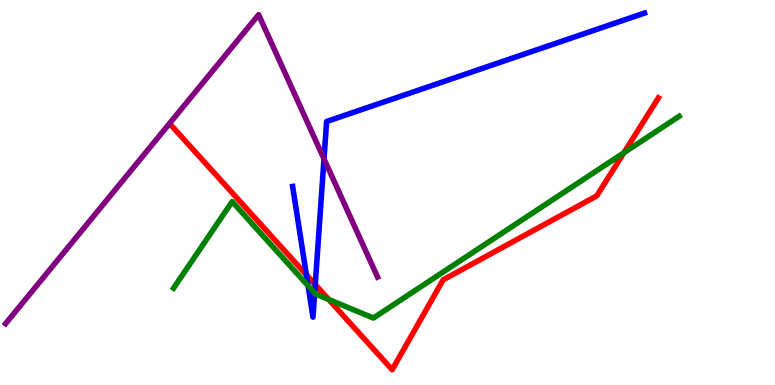[{'lines': ['blue', 'red'], 'intersections': [{'x': 3.95, 'y': 2.86}, {'x': 4.07, 'y': 2.61}]}, {'lines': ['green', 'red'], 'intersections': [{'x': 4.24, 'y': 2.22}, {'x': 8.05, 'y': 6.03}]}, {'lines': ['purple', 'red'], 'intersections': []}, {'lines': ['blue', 'green'], 'intersections': [{'x': 3.98, 'y': 2.58}, {'x': 4.06, 'y': 2.39}]}, {'lines': ['blue', 'purple'], 'intersections': [{'x': 4.18, 'y': 5.87}]}, {'lines': ['green', 'purple'], 'intersections': []}]